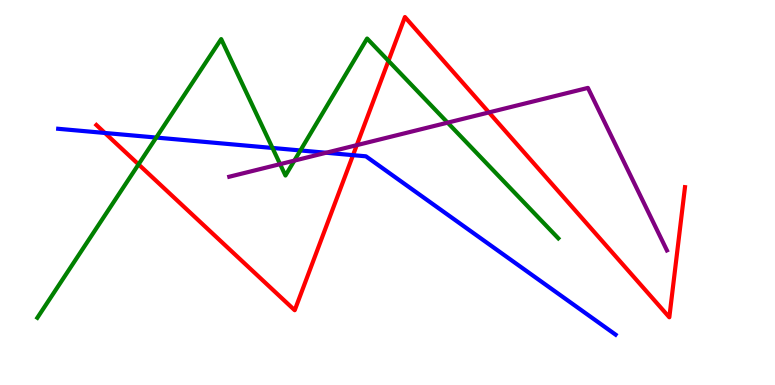[{'lines': ['blue', 'red'], 'intersections': [{'x': 1.35, 'y': 6.55}, {'x': 4.56, 'y': 5.97}]}, {'lines': ['green', 'red'], 'intersections': [{'x': 1.79, 'y': 5.73}, {'x': 5.01, 'y': 8.42}]}, {'lines': ['purple', 'red'], 'intersections': [{'x': 4.6, 'y': 6.23}, {'x': 6.31, 'y': 7.08}]}, {'lines': ['blue', 'green'], 'intersections': [{'x': 2.02, 'y': 6.43}, {'x': 3.52, 'y': 6.16}, {'x': 3.88, 'y': 6.09}]}, {'lines': ['blue', 'purple'], 'intersections': [{'x': 4.21, 'y': 6.03}]}, {'lines': ['green', 'purple'], 'intersections': [{'x': 3.61, 'y': 5.74}, {'x': 3.8, 'y': 5.83}, {'x': 5.78, 'y': 6.81}]}]